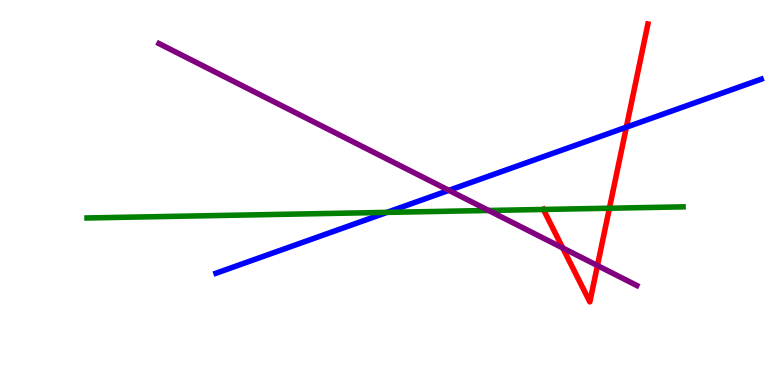[{'lines': ['blue', 'red'], 'intersections': [{'x': 8.08, 'y': 6.7}]}, {'lines': ['green', 'red'], 'intersections': [{'x': 7.01, 'y': 4.56}, {'x': 7.86, 'y': 4.59}]}, {'lines': ['purple', 'red'], 'intersections': [{'x': 7.26, 'y': 3.56}, {'x': 7.71, 'y': 3.1}]}, {'lines': ['blue', 'green'], 'intersections': [{'x': 4.99, 'y': 4.48}]}, {'lines': ['blue', 'purple'], 'intersections': [{'x': 5.79, 'y': 5.06}]}, {'lines': ['green', 'purple'], 'intersections': [{'x': 6.31, 'y': 4.53}]}]